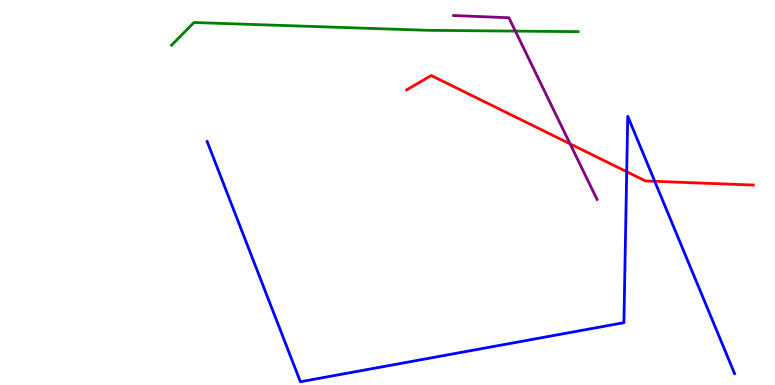[{'lines': ['blue', 'red'], 'intersections': [{'x': 8.09, 'y': 5.54}, {'x': 8.45, 'y': 5.29}]}, {'lines': ['green', 'red'], 'intersections': []}, {'lines': ['purple', 'red'], 'intersections': [{'x': 7.36, 'y': 6.26}]}, {'lines': ['blue', 'green'], 'intersections': []}, {'lines': ['blue', 'purple'], 'intersections': []}, {'lines': ['green', 'purple'], 'intersections': [{'x': 6.65, 'y': 9.19}]}]